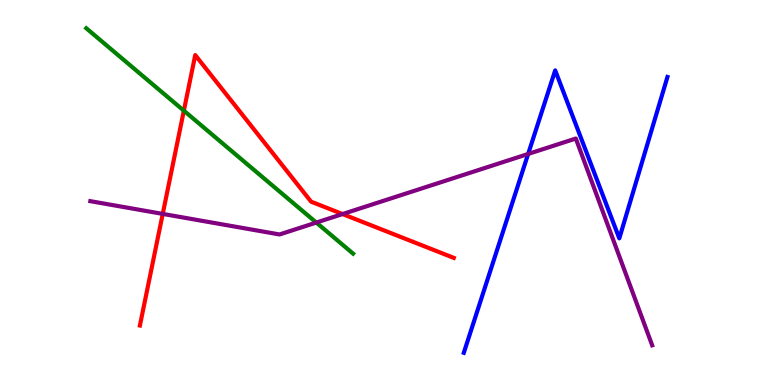[{'lines': ['blue', 'red'], 'intersections': []}, {'lines': ['green', 'red'], 'intersections': [{'x': 2.37, 'y': 7.13}]}, {'lines': ['purple', 'red'], 'intersections': [{'x': 2.1, 'y': 4.44}, {'x': 4.42, 'y': 4.44}]}, {'lines': ['blue', 'green'], 'intersections': []}, {'lines': ['blue', 'purple'], 'intersections': [{'x': 6.81, 'y': 6.0}]}, {'lines': ['green', 'purple'], 'intersections': [{'x': 4.08, 'y': 4.22}]}]